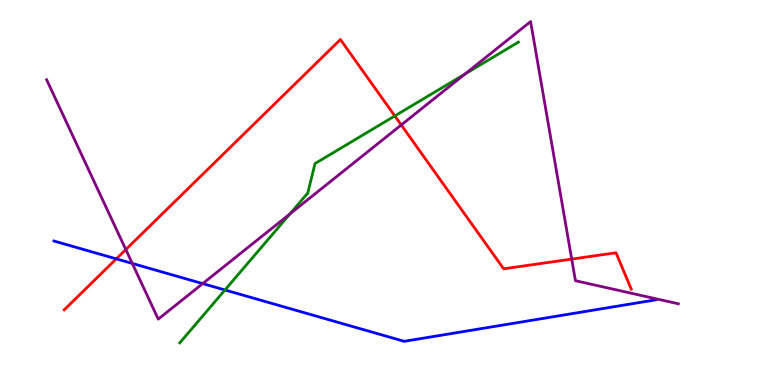[{'lines': ['blue', 'red'], 'intersections': [{'x': 1.5, 'y': 3.28}]}, {'lines': ['green', 'red'], 'intersections': [{'x': 5.09, 'y': 6.99}]}, {'lines': ['purple', 'red'], 'intersections': [{'x': 1.62, 'y': 3.52}, {'x': 5.18, 'y': 6.75}, {'x': 7.38, 'y': 3.27}]}, {'lines': ['blue', 'green'], 'intersections': [{'x': 2.9, 'y': 2.47}]}, {'lines': ['blue', 'purple'], 'intersections': [{'x': 1.71, 'y': 3.16}, {'x': 2.62, 'y': 2.63}]}, {'lines': ['green', 'purple'], 'intersections': [{'x': 3.74, 'y': 4.44}, {'x': 6.0, 'y': 8.08}]}]